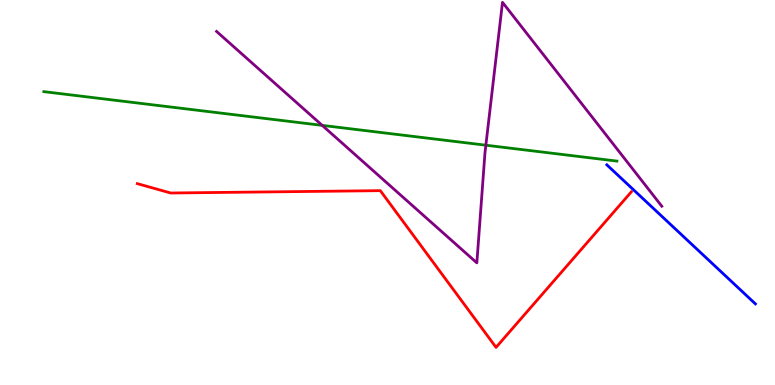[{'lines': ['blue', 'red'], 'intersections': []}, {'lines': ['green', 'red'], 'intersections': []}, {'lines': ['purple', 'red'], 'intersections': []}, {'lines': ['blue', 'green'], 'intersections': []}, {'lines': ['blue', 'purple'], 'intersections': []}, {'lines': ['green', 'purple'], 'intersections': [{'x': 4.16, 'y': 6.74}, {'x': 6.27, 'y': 6.23}]}]